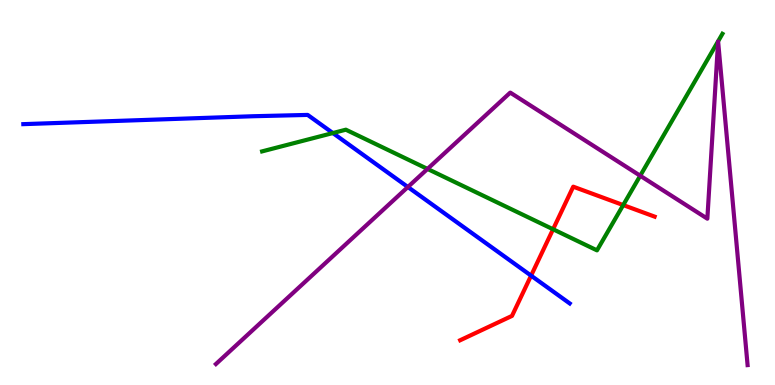[{'lines': ['blue', 'red'], 'intersections': [{'x': 6.85, 'y': 2.84}]}, {'lines': ['green', 'red'], 'intersections': [{'x': 7.14, 'y': 4.05}, {'x': 8.04, 'y': 4.67}]}, {'lines': ['purple', 'red'], 'intersections': []}, {'lines': ['blue', 'green'], 'intersections': [{'x': 4.3, 'y': 6.54}]}, {'lines': ['blue', 'purple'], 'intersections': [{'x': 5.26, 'y': 5.14}]}, {'lines': ['green', 'purple'], 'intersections': [{'x': 5.52, 'y': 5.61}, {'x': 8.26, 'y': 5.44}]}]